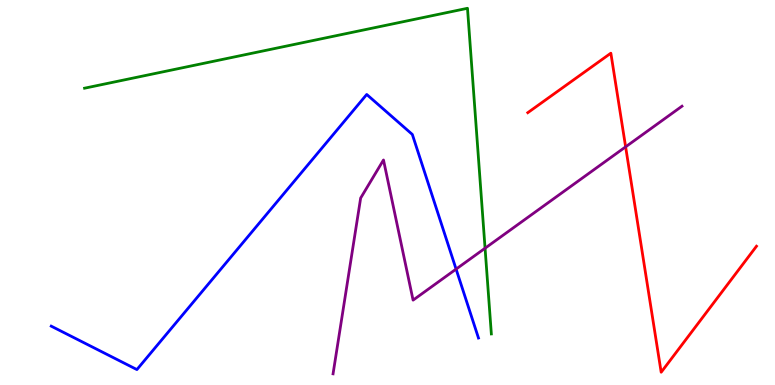[{'lines': ['blue', 'red'], 'intersections': []}, {'lines': ['green', 'red'], 'intersections': []}, {'lines': ['purple', 'red'], 'intersections': [{'x': 8.07, 'y': 6.19}]}, {'lines': ['blue', 'green'], 'intersections': []}, {'lines': ['blue', 'purple'], 'intersections': [{'x': 5.89, 'y': 3.01}]}, {'lines': ['green', 'purple'], 'intersections': [{'x': 6.26, 'y': 3.55}]}]